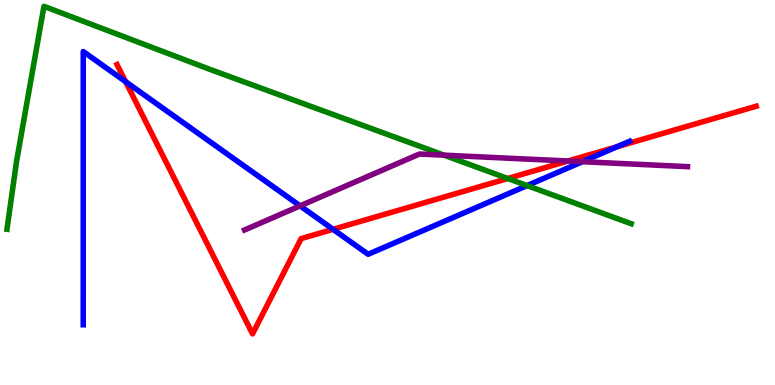[{'lines': ['blue', 'red'], 'intersections': [{'x': 1.62, 'y': 7.88}, {'x': 4.3, 'y': 4.04}, {'x': 7.96, 'y': 6.19}]}, {'lines': ['green', 'red'], 'intersections': [{'x': 6.55, 'y': 5.36}]}, {'lines': ['purple', 'red'], 'intersections': [{'x': 7.33, 'y': 5.82}]}, {'lines': ['blue', 'green'], 'intersections': [{'x': 6.8, 'y': 5.18}]}, {'lines': ['blue', 'purple'], 'intersections': [{'x': 3.87, 'y': 4.65}, {'x': 7.51, 'y': 5.8}]}, {'lines': ['green', 'purple'], 'intersections': [{'x': 5.73, 'y': 5.97}]}]